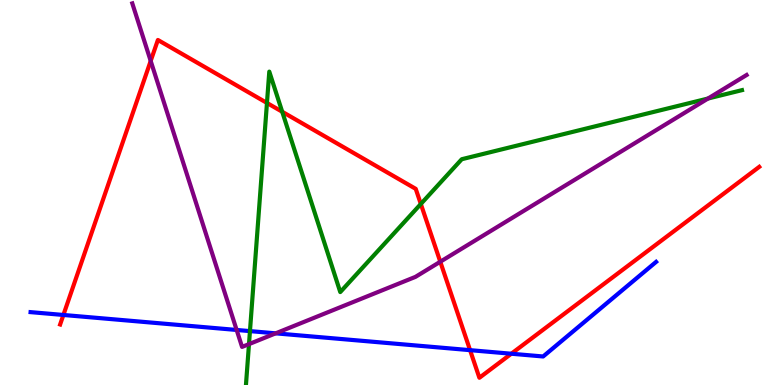[{'lines': ['blue', 'red'], 'intersections': [{'x': 0.818, 'y': 1.82}, {'x': 6.07, 'y': 0.905}, {'x': 6.6, 'y': 0.812}]}, {'lines': ['green', 'red'], 'intersections': [{'x': 3.44, 'y': 7.33}, {'x': 3.64, 'y': 7.1}, {'x': 5.43, 'y': 4.7}]}, {'lines': ['purple', 'red'], 'intersections': [{'x': 1.94, 'y': 8.42}, {'x': 5.68, 'y': 3.2}]}, {'lines': ['blue', 'green'], 'intersections': [{'x': 3.23, 'y': 1.4}]}, {'lines': ['blue', 'purple'], 'intersections': [{'x': 3.05, 'y': 1.43}, {'x': 3.56, 'y': 1.34}]}, {'lines': ['green', 'purple'], 'intersections': [{'x': 3.21, 'y': 1.06}, {'x': 9.14, 'y': 7.44}]}]